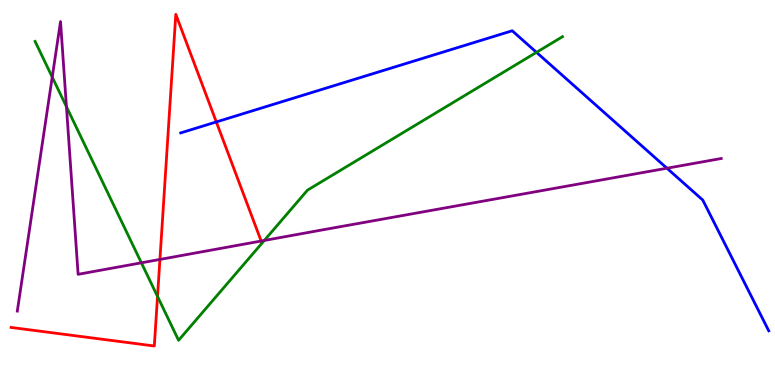[{'lines': ['blue', 'red'], 'intersections': [{'x': 2.79, 'y': 6.83}]}, {'lines': ['green', 'red'], 'intersections': [{'x': 2.03, 'y': 2.3}]}, {'lines': ['purple', 'red'], 'intersections': [{'x': 2.06, 'y': 3.26}, {'x': 3.37, 'y': 3.74}]}, {'lines': ['blue', 'green'], 'intersections': [{'x': 6.92, 'y': 8.64}]}, {'lines': ['blue', 'purple'], 'intersections': [{'x': 8.61, 'y': 5.63}]}, {'lines': ['green', 'purple'], 'intersections': [{'x': 0.674, 'y': 8.0}, {'x': 0.857, 'y': 7.23}, {'x': 1.82, 'y': 3.17}, {'x': 3.41, 'y': 3.75}]}]